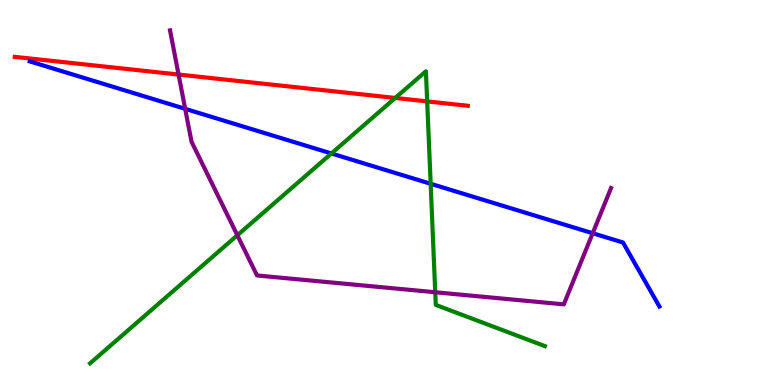[{'lines': ['blue', 'red'], 'intersections': []}, {'lines': ['green', 'red'], 'intersections': [{'x': 5.1, 'y': 7.46}, {'x': 5.51, 'y': 7.37}]}, {'lines': ['purple', 'red'], 'intersections': [{'x': 2.3, 'y': 8.06}]}, {'lines': ['blue', 'green'], 'intersections': [{'x': 4.28, 'y': 6.01}, {'x': 5.56, 'y': 5.23}]}, {'lines': ['blue', 'purple'], 'intersections': [{'x': 2.39, 'y': 7.17}, {'x': 7.65, 'y': 3.94}]}, {'lines': ['green', 'purple'], 'intersections': [{'x': 3.06, 'y': 3.89}, {'x': 5.62, 'y': 2.41}]}]